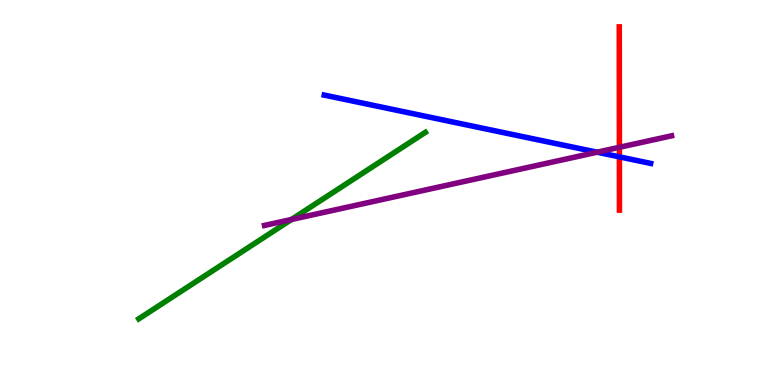[{'lines': ['blue', 'red'], 'intersections': [{'x': 7.99, 'y': 5.93}]}, {'lines': ['green', 'red'], 'intersections': []}, {'lines': ['purple', 'red'], 'intersections': [{'x': 7.99, 'y': 6.17}]}, {'lines': ['blue', 'green'], 'intersections': []}, {'lines': ['blue', 'purple'], 'intersections': [{'x': 7.7, 'y': 6.05}]}, {'lines': ['green', 'purple'], 'intersections': [{'x': 3.76, 'y': 4.3}]}]